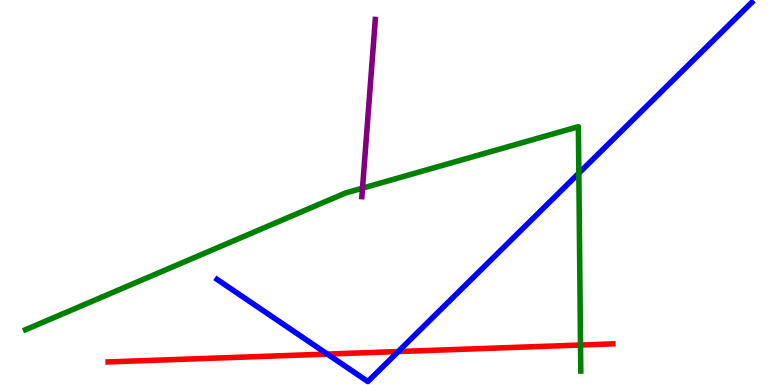[{'lines': ['blue', 'red'], 'intersections': [{'x': 4.22, 'y': 0.803}, {'x': 5.14, 'y': 0.869}]}, {'lines': ['green', 'red'], 'intersections': [{'x': 7.49, 'y': 1.04}]}, {'lines': ['purple', 'red'], 'intersections': []}, {'lines': ['blue', 'green'], 'intersections': [{'x': 7.47, 'y': 5.5}]}, {'lines': ['blue', 'purple'], 'intersections': []}, {'lines': ['green', 'purple'], 'intersections': [{'x': 4.68, 'y': 5.11}]}]